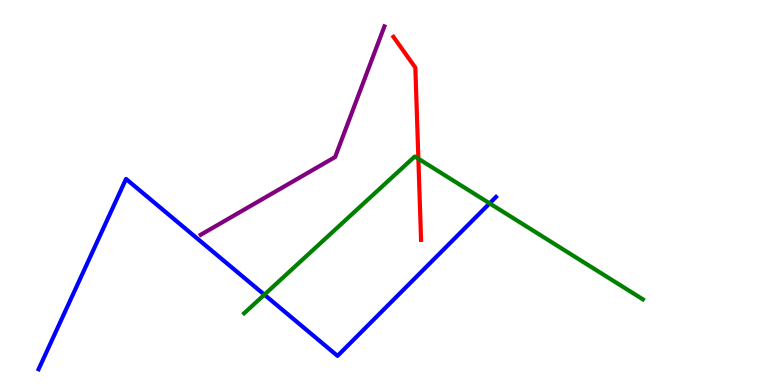[{'lines': ['blue', 'red'], 'intersections': []}, {'lines': ['green', 'red'], 'intersections': [{'x': 5.4, 'y': 5.88}]}, {'lines': ['purple', 'red'], 'intersections': []}, {'lines': ['blue', 'green'], 'intersections': [{'x': 3.41, 'y': 2.35}, {'x': 6.32, 'y': 4.72}]}, {'lines': ['blue', 'purple'], 'intersections': []}, {'lines': ['green', 'purple'], 'intersections': []}]